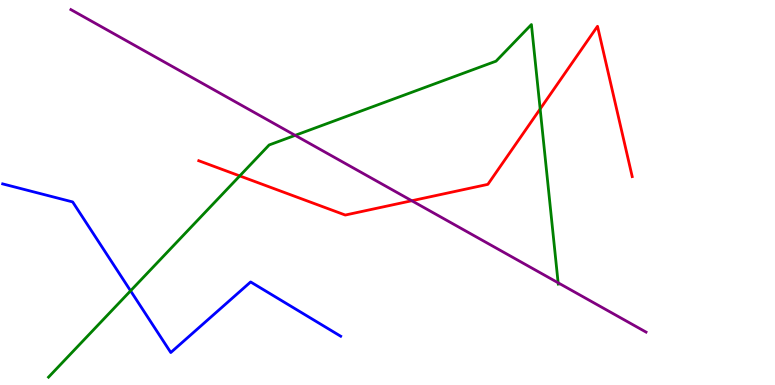[{'lines': ['blue', 'red'], 'intersections': []}, {'lines': ['green', 'red'], 'intersections': [{'x': 3.09, 'y': 5.43}, {'x': 6.97, 'y': 7.17}]}, {'lines': ['purple', 'red'], 'intersections': [{'x': 5.31, 'y': 4.79}]}, {'lines': ['blue', 'green'], 'intersections': [{'x': 1.68, 'y': 2.45}]}, {'lines': ['blue', 'purple'], 'intersections': []}, {'lines': ['green', 'purple'], 'intersections': [{'x': 3.81, 'y': 6.48}, {'x': 7.2, 'y': 2.65}]}]